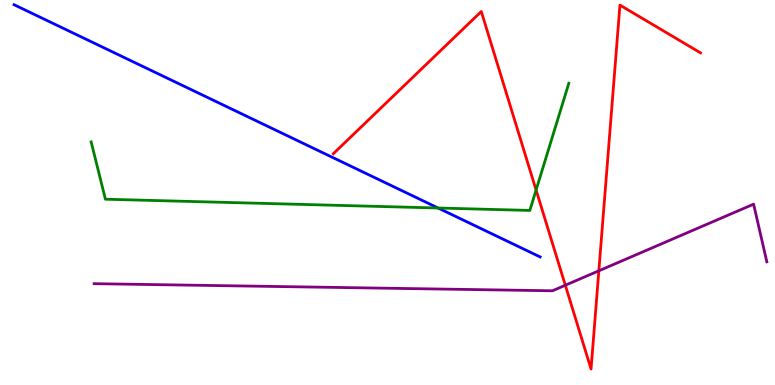[{'lines': ['blue', 'red'], 'intersections': []}, {'lines': ['green', 'red'], 'intersections': [{'x': 6.92, 'y': 5.06}]}, {'lines': ['purple', 'red'], 'intersections': [{'x': 7.29, 'y': 2.59}, {'x': 7.73, 'y': 2.97}]}, {'lines': ['blue', 'green'], 'intersections': [{'x': 5.65, 'y': 4.6}]}, {'lines': ['blue', 'purple'], 'intersections': []}, {'lines': ['green', 'purple'], 'intersections': []}]